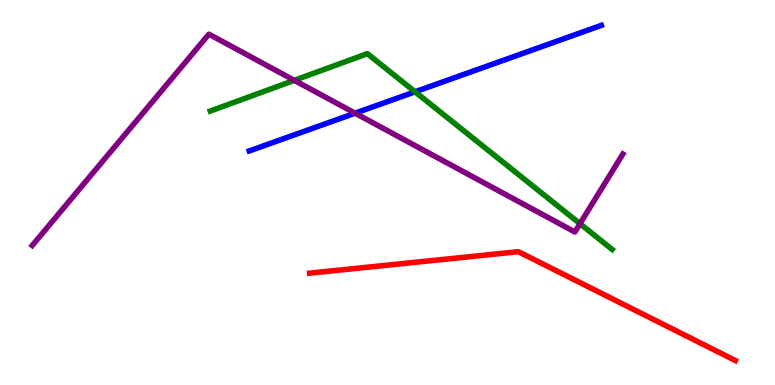[{'lines': ['blue', 'red'], 'intersections': []}, {'lines': ['green', 'red'], 'intersections': []}, {'lines': ['purple', 'red'], 'intersections': []}, {'lines': ['blue', 'green'], 'intersections': [{'x': 5.36, 'y': 7.62}]}, {'lines': ['blue', 'purple'], 'intersections': [{'x': 4.58, 'y': 7.06}]}, {'lines': ['green', 'purple'], 'intersections': [{'x': 3.8, 'y': 7.91}, {'x': 7.48, 'y': 4.19}]}]